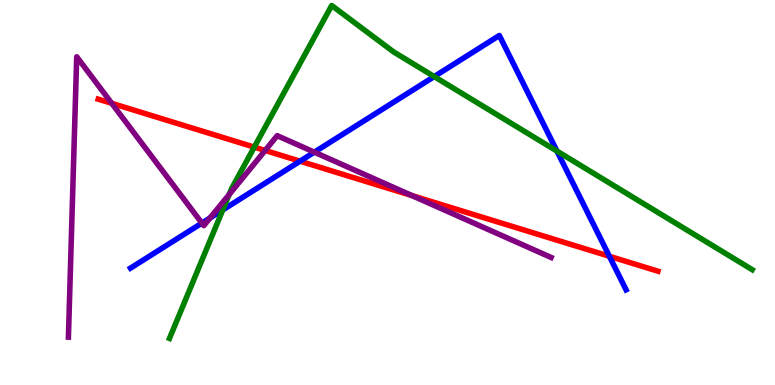[{'lines': ['blue', 'red'], 'intersections': [{'x': 3.87, 'y': 5.81}, {'x': 7.86, 'y': 3.34}]}, {'lines': ['green', 'red'], 'intersections': [{'x': 3.28, 'y': 6.18}]}, {'lines': ['purple', 'red'], 'intersections': [{'x': 1.44, 'y': 7.32}, {'x': 3.42, 'y': 6.09}, {'x': 5.32, 'y': 4.92}]}, {'lines': ['blue', 'green'], 'intersections': [{'x': 2.87, 'y': 4.55}, {'x': 5.6, 'y': 8.01}, {'x': 7.19, 'y': 6.08}]}, {'lines': ['blue', 'purple'], 'intersections': [{'x': 2.6, 'y': 4.21}, {'x': 2.71, 'y': 4.34}, {'x': 4.06, 'y': 6.05}]}, {'lines': ['green', 'purple'], 'intersections': [{'x': 2.96, 'y': 4.95}]}]